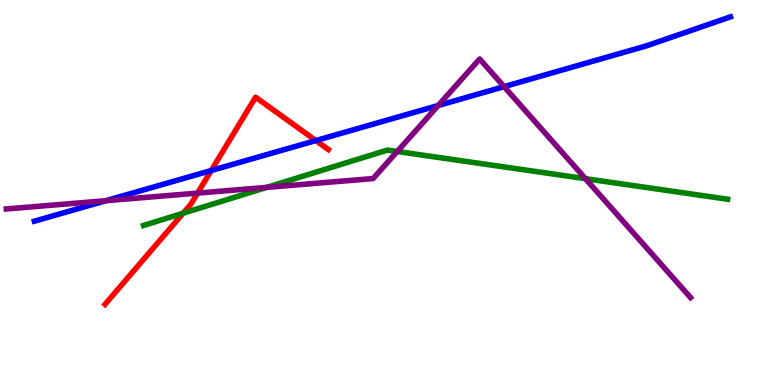[{'lines': ['blue', 'red'], 'intersections': [{'x': 2.73, 'y': 5.57}, {'x': 4.08, 'y': 6.35}]}, {'lines': ['green', 'red'], 'intersections': [{'x': 2.36, 'y': 4.46}]}, {'lines': ['purple', 'red'], 'intersections': [{'x': 2.55, 'y': 4.98}]}, {'lines': ['blue', 'green'], 'intersections': []}, {'lines': ['blue', 'purple'], 'intersections': [{'x': 1.37, 'y': 4.79}, {'x': 5.65, 'y': 7.26}, {'x': 6.5, 'y': 7.75}]}, {'lines': ['green', 'purple'], 'intersections': [{'x': 3.44, 'y': 5.13}, {'x': 5.13, 'y': 6.07}, {'x': 7.55, 'y': 5.36}]}]